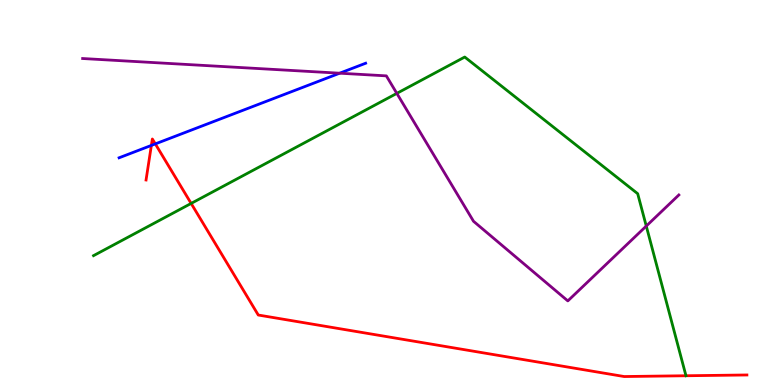[{'lines': ['blue', 'red'], 'intersections': [{'x': 1.95, 'y': 6.22}, {'x': 2.0, 'y': 6.26}]}, {'lines': ['green', 'red'], 'intersections': [{'x': 2.47, 'y': 4.72}]}, {'lines': ['purple', 'red'], 'intersections': []}, {'lines': ['blue', 'green'], 'intersections': []}, {'lines': ['blue', 'purple'], 'intersections': [{'x': 4.38, 'y': 8.1}]}, {'lines': ['green', 'purple'], 'intersections': [{'x': 5.12, 'y': 7.57}, {'x': 8.34, 'y': 4.13}]}]